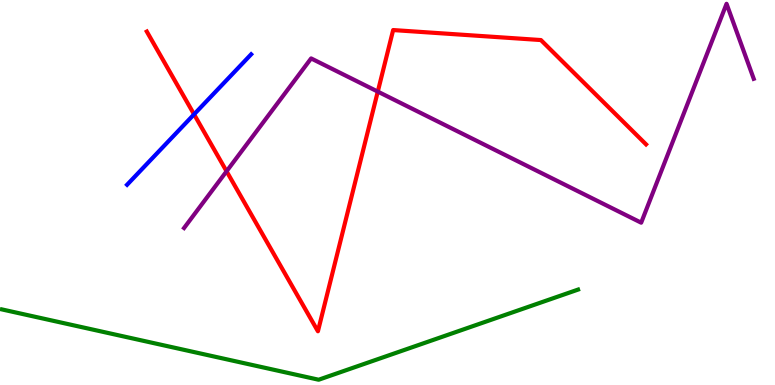[{'lines': ['blue', 'red'], 'intersections': [{'x': 2.5, 'y': 7.03}]}, {'lines': ['green', 'red'], 'intersections': []}, {'lines': ['purple', 'red'], 'intersections': [{'x': 2.92, 'y': 5.55}, {'x': 4.87, 'y': 7.62}]}, {'lines': ['blue', 'green'], 'intersections': []}, {'lines': ['blue', 'purple'], 'intersections': []}, {'lines': ['green', 'purple'], 'intersections': []}]